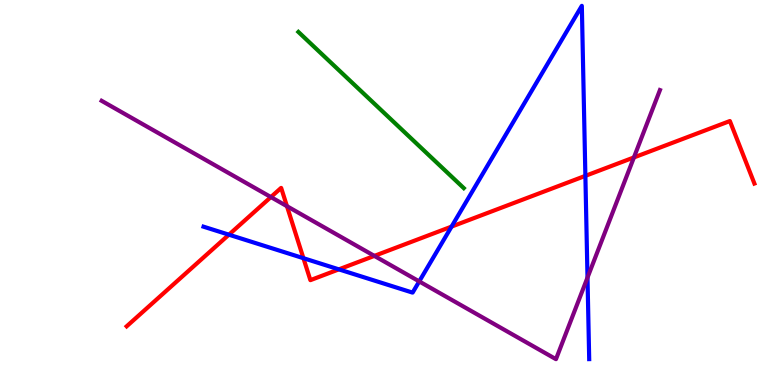[{'lines': ['blue', 'red'], 'intersections': [{'x': 2.95, 'y': 3.9}, {'x': 3.92, 'y': 3.29}, {'x': 4.37, 'y': 3.0}, {'x': 5.83, 'y': 4.11}, {'x': 7.55, 'y': 5.43}]}, {'lines': ['green', 'red'], 'intersections': []}, {'lines': ['purple', 'red'], 'intersections': [{'x': 3.5, 'y': 4.88}, {'x': 3.7, 'y': 4.64}, {'x': 4.83, 'y': 3.35}, {'x': 8.18, 'y': 5.91}]}, {'lines': ['blue', 'green'], 'intersections': []}, {'lines': ['blue', 'purple'], 'intersections': [{'x': 5.41, 'y': 2.69}, {'x': 7.58, 'y': 2.79}]}, {'lines': ['green', 'purple'], 'intersections': []}]